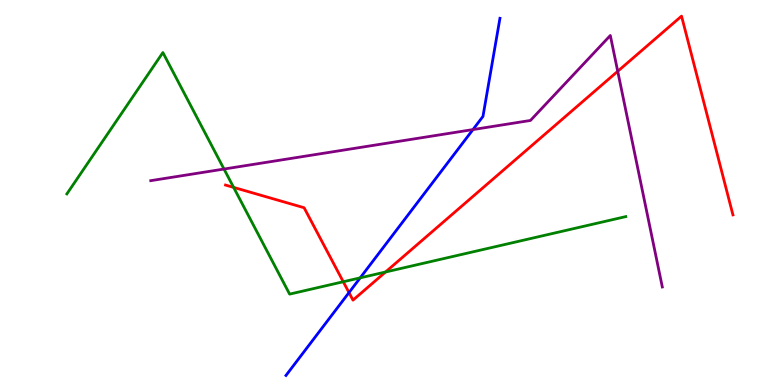[{'lines': ['blue', 'red'], 'intersections': [{'x': 4.5, 'y': 2.4}]}, {'lines': ['green', 'red'], 'intersections': [{'x': 3.01, 'y': 5.13}, {'x': 4.43, 'y': 2.68}, {'x': 4.97, 'y': 2.93}]}, {'lines': ['purple', 'red'], 'intersections': [{'x': 7.97, 'y': 8.15}]}, {'lines': ['blue', 'green'], 'intersections': [{'x': 4.65, 'y': 2.78}]}, {'lines': ['blue', 'purple'], 'intersections': [{'x': 6.1, 'y': 6.63}]}, {'lines': ['green', 'purple'], 'intersections': [{'x': 2.89, 'y': 5.61}]}]